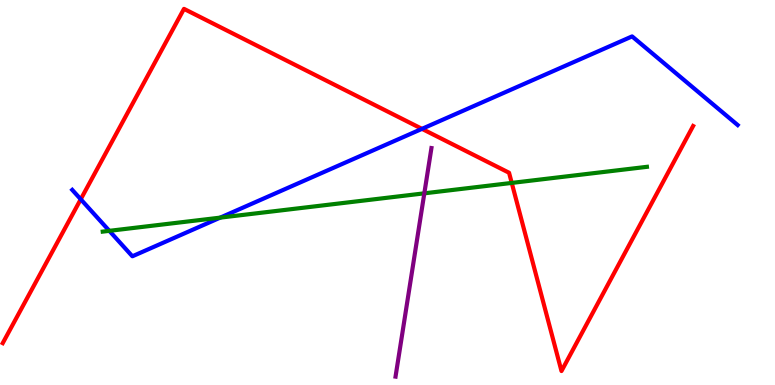[{'lines': ['blue', 'red'], 'intersections': [{'x': 1.04, 'y': 4.82}, {'x': 5.44, 'y': 6.65}]}, {'lines': ['green', 'red'], 'intersections': [{'x': 6.6, 'y': 5.25}]}, {'lines': ['purple', 'red'], 'intersections': []}, {'lines': ['blue', 'green'], 'intersections': [{'x': 1.41, 'y': 4.0}, {'x': 2.84, 'y': 4.35}]}, {'lines': ['blue', 'purple'], 'intersections': []}, {'lines': ['green', 'purple'], 'intersections': [{'x': 5.48, 'y': 4.98}]}]